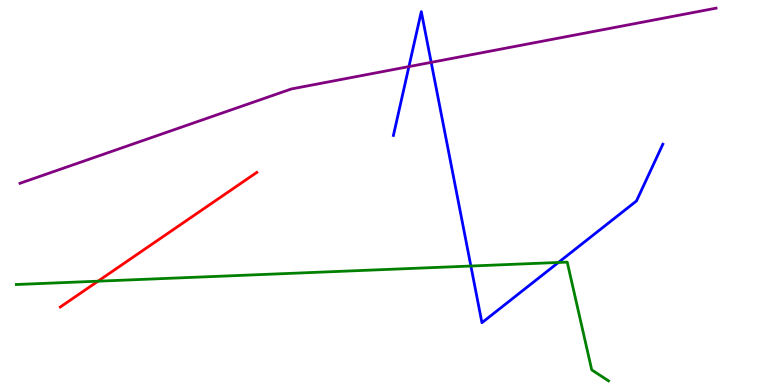[{'lines': ['blue', 'red'], 'intersections': []}, {'lines': ['green', 'red'], 'intersections': [{'x': 1.26, 'y': 2.7}]}, {'lines': ['purple', 'red'], 'intersections': []}, {'lines': ['blue', 'green'], 'intersections': [{'x': 6.08, 'y': 3.09}, {'x': 7.21, 'y': 3.18}]}, {'lines': ['blue', 'purple'], 'intersections': [{'x': 5.28, 'y': 8.27}, {'x': 5.56, 'y': 8.38}]}, {'lines': ['green', 'purple'], 'intersections': []}]